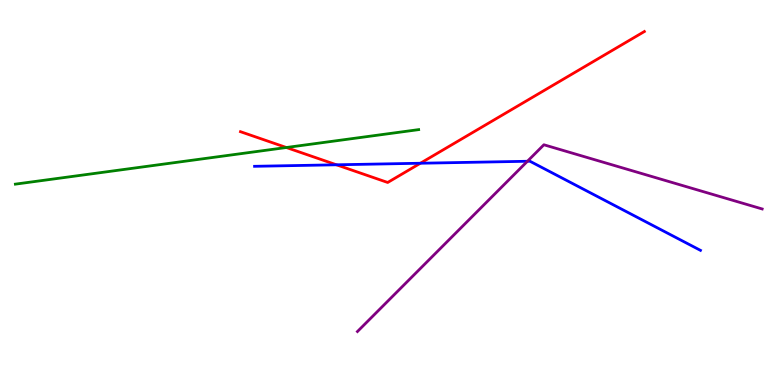[{'lines': ['blue', 'red'], 'intersections': [{'x': 4.34, 'y': 5.72}, {'x': 5.42, 'y': 5.76}]}, {'lines': ['green', 'red'], 'intersections': [{'x': 3.69, 'y': 6.17}]}, {'lines': ['purple', 'red'], 'intersections': []}, {'lines': ['blue', 'green'], 'intersections': []}, {'lines': ['blue', 'purple'], 'intersections': [{'x': 6.81, 'y': 5.81}]}, {'lines': ['green', 'purple'], 'intersections': []}]